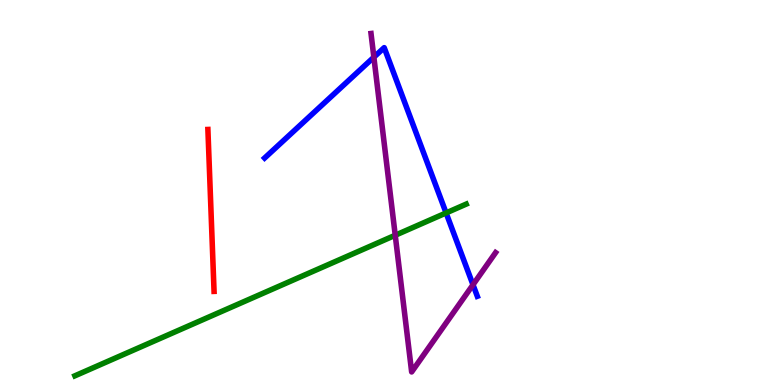[{'lines': ['blue', 'red'], 'intersections': []}, {'lines': ['green', 'red'], 'intersections': []}, {'lines': ['purple', 'red'], 'intersections': []}, {'lines': ['blue', 'green'], 'intersections': [{'x': 5.76, 'y': 4.47}]}, {'lines': ['blue', 'purple'], 'intersections': [{'x': 4.82, 'y': 8.51}, {'x': 6.1, 'y': 2.6}]}, {'lines': ['green', 'purple'], 'intersections': [{'x': 5.1, 'y': 3.89}]}]